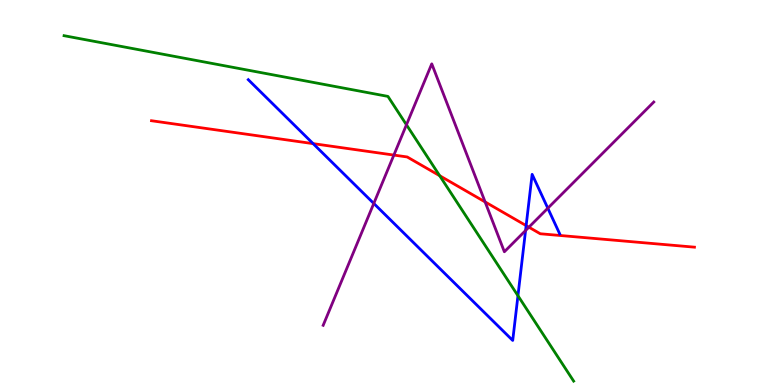[{'lines': ['blue', 'red'], 'intersections': [{'x': 4.04, 'y': 6.27}, {'x': 6.79, 'y': 4.14}]}, {'lines': ['green', 'red'], 'intersections': [{'x': 5.67, 'y': 5.44}]}, {'lines': ['purple', 'red'], 'intersections': [{'x': 5.08, 'y': 5.97}, {'x': 6.26, 'y': 4.76}, {'x': 6.82, 'y': 4.1}]}, {'lines': ['blue', 'green'], 'intersections': [{'x': 6.68, 'y': 2.32}]}, {'lines': ['blue', 'purple'], 'intersections': [{'x': 4.82, 'y': 4.72}, {'x': 6.78, 'y': 4.01}, {'x': 7.07, 'y': 4.59}]}, {'lines': ['green', 'purple'], 'intersections': [{'x': 5.24, 'y': 6.76}]}]